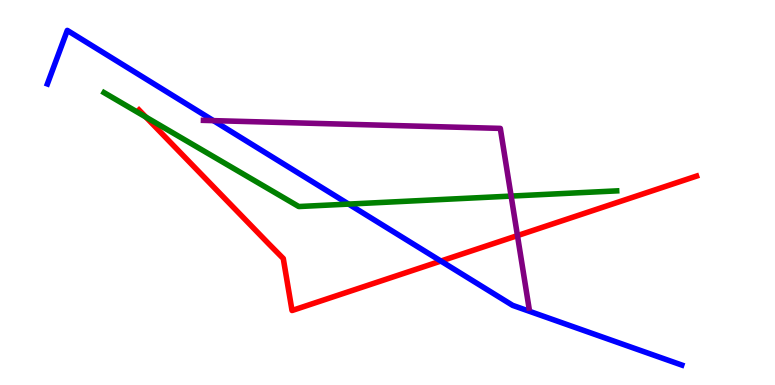[{'lines': ['blue', 'red'], 'intersections': [{'x': 5.69, 'y': 3.22}]}, {'lines': ['green', 'red'], 'intersections': [{'x': 1.88, 'y': 6.96}]}, {'lines': ['purple', 'red'], 'intersections': [{'x': 6.68, 'y': 3.88}]}, {'lines': ['blue', 'green'], 'intersections': [{'x': 4.5, 'y': 4.7}]}, {'lines': ['blue', 'purple'], 'intersections': [{'x': 2.75, 'y': 6.87}]}, {'lines': ['green', 'purple'], 'intersections': [{'x': 6.6, 'y': 4.91}]}]